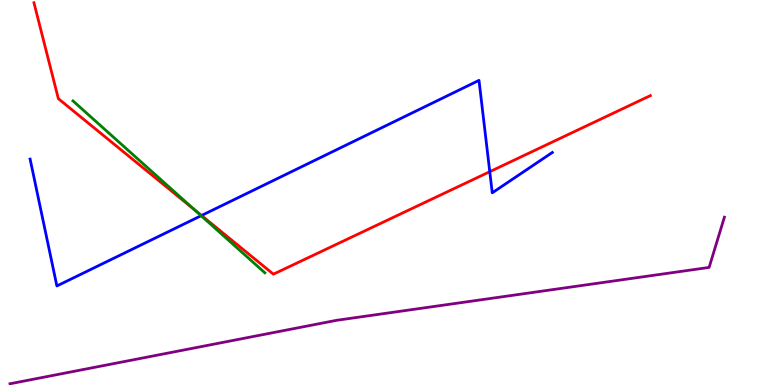[{'lines': ['blue', 'red'], 'intersections': [{'x': 2.6, 'y': 4.4}, {'x': 6.32, 'y': 5.54}]}, {'lines': ['green', 'red'], 'intersections': [{'x': 2.51, 'y': 4.55}]}, {'lines': ['purple', 'red'], 'intersections': []}, {'lines': ['blue', 'green'], 'intersections': [{'x': 2.6, 'y': 4.4}]}, {'lines': ['blue', 'purple'], 'intersections': []}, {'lines': ['green', 'purple'], 'intersections': []}]